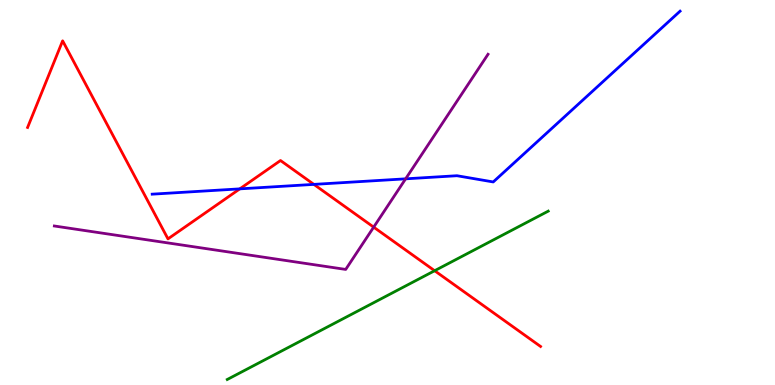[{'lines': ['blue', 'red'], 'intersections': [{'x': 3.09, 'y': 5.09}, {'x': 4.05, 'y': 5.21}]}, {'lines': ['green', 'red'], 'intersections': [{'x': 5.61, 'y': 2.97}]}, {'lines': ['purple', 'red'], 'intersections': [{'x': 4.82, 'y': 4.1}]}, {'lines': ['blue', 'green'], 'intersections': []}, {'lines': ['blue', 'purple'], 'intersections': [{'x': 5.23, 'y': 5.36}]}, {'lines': ['green', 'purple'], 'intersections': []}]